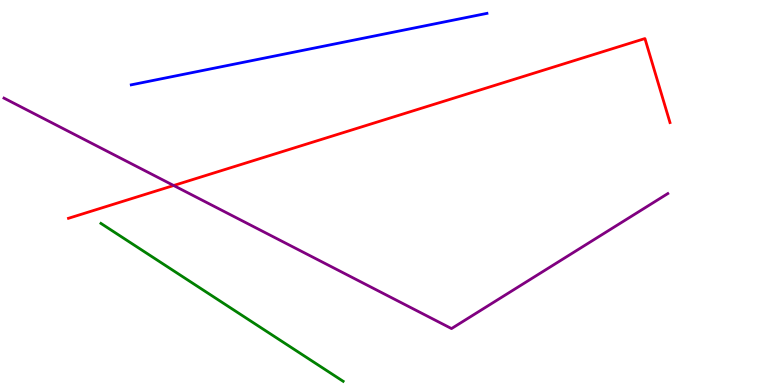[{'lines': ['blue', 'red'], 'intersections': []}, {'lines': ['green', 'red'], 'intersections': []}, {'lines': ['purple', 'red'], 'intersections': [{'x': 2.24, 'y': 5.18}]}, {'lines': ['blue', 'green'], 'intersections': []}, {'lines': ['blue', 'purple'], 'intersections': []}, {'lines': ['green', 'purple'], 'intersections': []}]